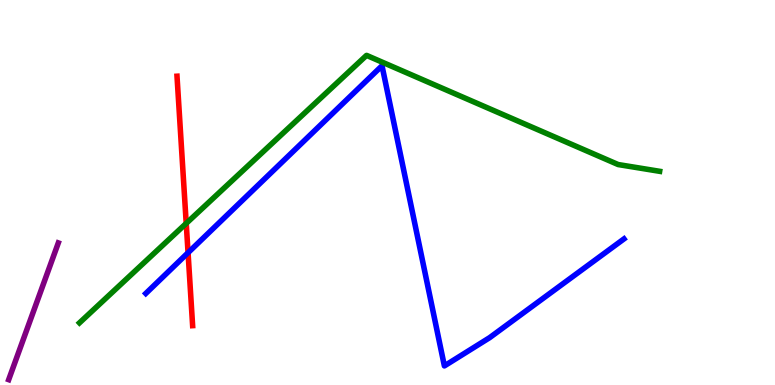[{'lines': ['blue', 'red'], 'intersections': [{'x': 2.43, 'y': 3.44}]}, {'lines': ['green', 'red'], 'intersections': [{'x': 2.4, 'y': 4.2}]}, {'lines': ['purple', 'red'], 'intersections': []}, {'lines': ['blue', 'green'], 'intersections': []}, {'lines': ['blue', 'purple'], 'intersections': []}, {'lines': ['green', 'purple'], 'intersections': []}]